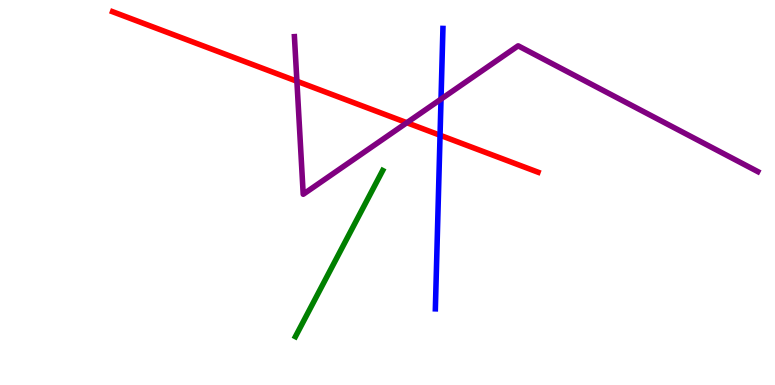[{'lines': ['blue', 'red'], 'intersections': [{'x': 5.68, 'y': 6.49}]}, {'lines': ['green', 'red'], 'intersections': []}, {'lines': ['purple', 'red'], 'intersections': [{'x': 3.83, 'y': 7.89}, {'x': 5.25, 'y': 6.81}]}, {'lines': ['blue', 'green'], 'intersections': []}, {'lines': ['blue', 'purple'], 'intersections': [{'x': 5.69, 'y': 7.43}]}, {'lines': ['green', 'purple'], 'intersections': []}]